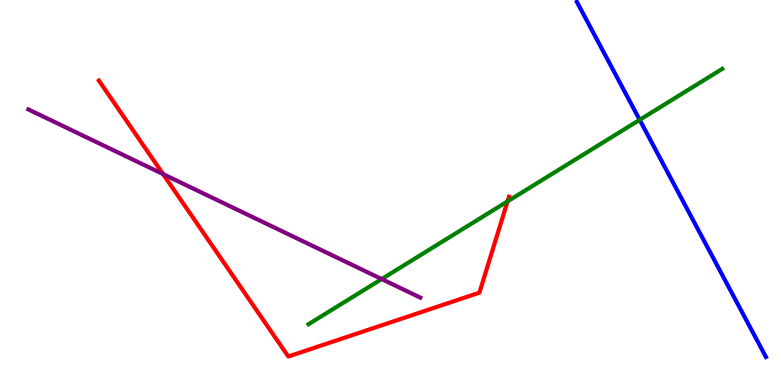[{'lines': ['blue', 'red'], 'intersections': []}, {'lines': ['green', 'red'], 'intersections': [{'x': 6.55, 'y': 4.77}]}, {'lines': ['purple', 'red'], 'intersections': [{'x': 2.1, 'y': 5.48}]}, {'lines': ['blue', 'green'], 'intersections': [{'x': 8.25, 'y': 6.89}]}, {'lines': ['blue', 'purple'], 'intersections': []}, {'lines': ['green', 'purple'], 'intersections': [{'x': 4.93, 'y': 2.75}]}]